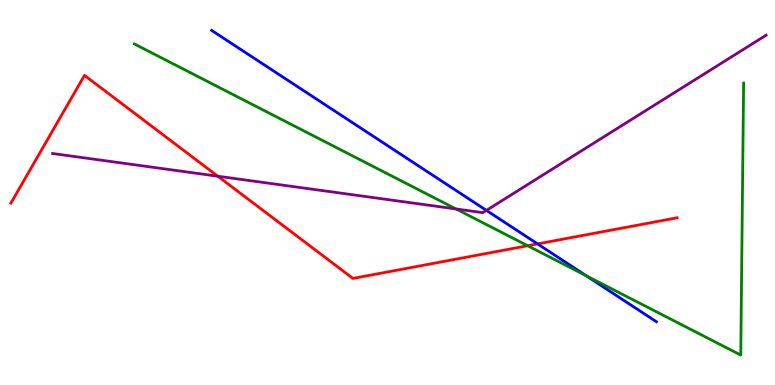[{'lines': ['blue', 'red'], 'intersections': [{'x': 6.94, 'y': 3.67}]}, {'lines': ['green', 'red'], 'intersections': [{'x': 6.81, 'y': 3.62}]}, {'lines': ['purple', 'red'], 'intersections': [{'x': 2.81, 'y': 5.42}]}, {'lines': ['blue', 'green'], 'intersections': [{'x': 7.57, 'y': 2.84}]}, {'lines': ['blue', 'purple'], 'intersections': [{'x': 6.28, 'y': 4.54}]}, {'lines': ['green', 'purple'], 'intersections': [{'x': 5.88, 'y': 4.57}]}]